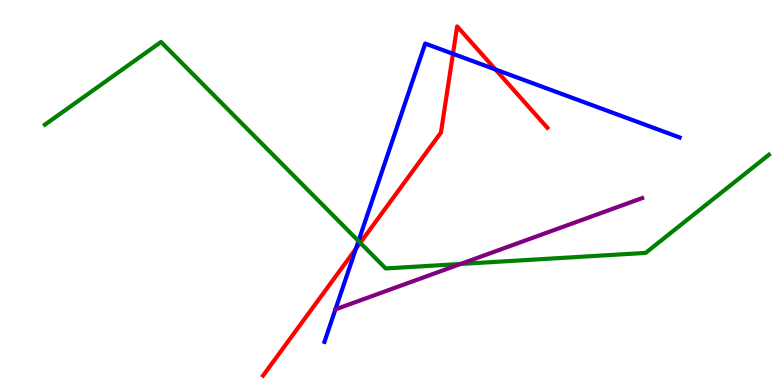[{'lines': ['blue', 'red'], 'intersections': [{'x': 4.59, 'y': 3.54}, {'x': 5.84, 'y': 8.6}, {'x': 6.39, 'y': 8.19}]}, {'lines': ['green', 'red'], 'intersections': [{'x': 4.65, 'y': 3.69}]}, {'lines': ['purple', 'red'], 'intersections': []}, {'lines': ['blue', 'green'], 'intersections': [{'x': 4.63, 'y': 3.74}]}, {'lines': ['blue', 'purple'], 'intersections': [{'x': 4.33, 'y': 1.96}]}, {'lines': ['green', 'purple'], 'intersections': [{'x': 5.94, 'y': 3.14}]}]